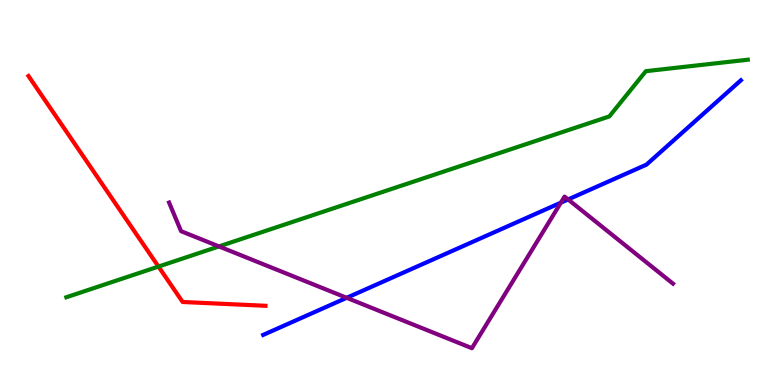[{'lines': ['blue', 'red'], 'intersections': []}, {'lines': ['green', 'red'], 'intersections': [{'x': 2.04, 'y': 3.08}]}, {'lines': ['purple', 'red'], 'intersections': []}, {'lines': ['blue', 'green'], 'intersections': []}, {'lines': ['blue', 'purple'], 'intersections': [{'x': 4.47, 'y': 2.26}, {'x': 7.24, 'y': 4.74}, {'x': 7.33, 'y': 4.82}]}, {'lines': ['green', 'purple'], 'intersections': [{'x': 2.83, 'y': 3.6}]}]